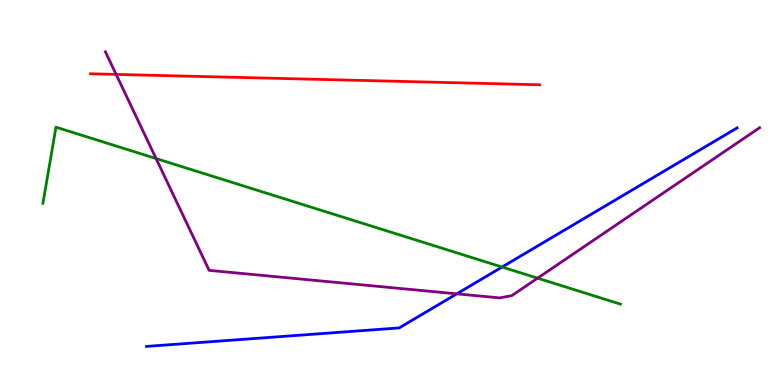[{'lines': ['blue', 'red'], 'intersections': []}, {'lines': ['green', 'red'], 'intersections': []}, {'lines': ['purple', 'red'], 'intersections': [{'x': 1.5, 'y': 8.07}]}, {'lines': ['blue', 'green'], 'intersections': [{'x': 6.48, 'y': 3.06}]}, {'lines': ['blue', 'purple'], 'intersections': [{'x': 5.89, 'y': 2.37}]}, {'lines': ['green', 'purple'], 'intersections': [{'x': 2.01, 'y': 5.88}, {'x': 6.94, 'y': 2.78}]}]